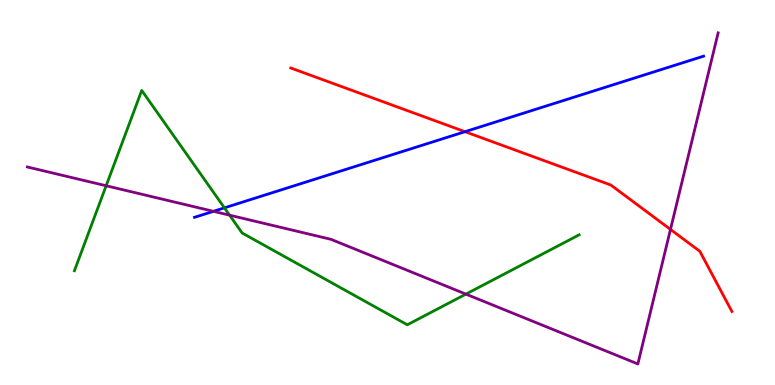[{'lines': ['blue', 'red'], 'intersections': [{'x': 6.0, 'y': 6.58}]}, {'lines': ['green', 'red'], 'intersections': []}, {'lines': ['purple', 'red'], 'intersections': [{'x': 8.65, 'y': 4.04}]}, {'lines': ['blue', 'green'], 'intersections': [{'x': 2.9, 'y': 4.6}]}, {'lines': ['blue', 'purple'], 'intersections': [{'x': 2.75, 'y': 4.51}]}, {'lines': ['green', 'purple'], 'intersections': [{'x': 1.37, 'y': 5.18}, {'x': 2.96, 'y': 4.41}, {'x': 6.01, 'y': 2.36}]}]